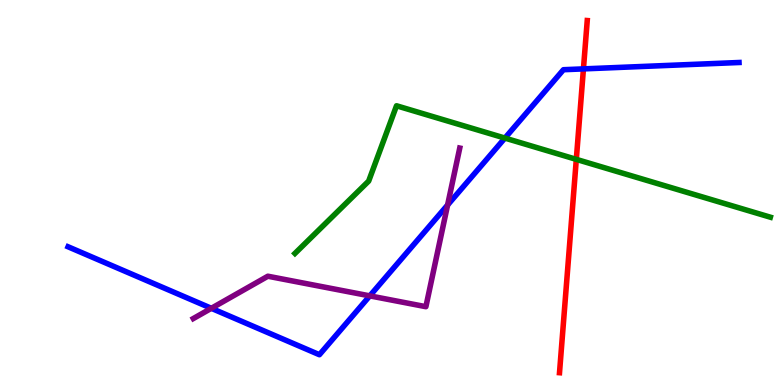[{'lines': ['blue', 'red'], 'intersections': [{'x': 7.53, 'y': 8.21}]}, {'lines': ['green', 'red'], 'intersections': [{'x': 7.44, 'y': 5.86}]}, {'lines': ['purple', 'red'], 'intersections': []}, {'lines': ['blue', 'green'], 'intersections': [{'x': 6.51, 'y': 6.41}]}, {'lines': ['blue', 'purple'], 'intersections': [{'x': 2.73, 'y': 1.99}, {'x': 4.77, 'y': 2.32}, {'x': 5.78, 'y': 4.68}]}, {'lines': ['green', 'purple'], 'intersections': []}]